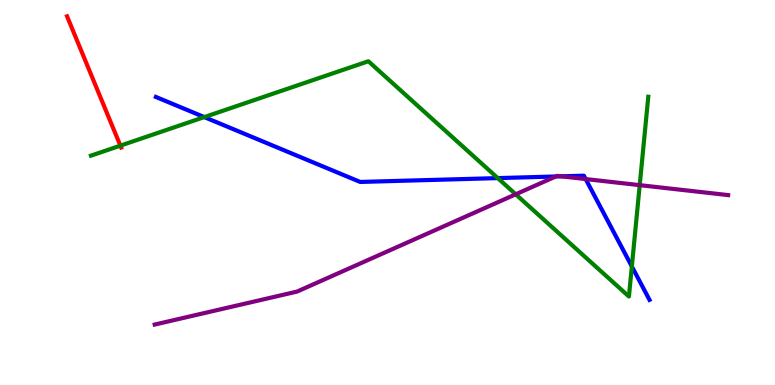[{'lines': ['blue', 'red'], 'intersections': []}, {'lines': ['green', 'red'], 'intersections': [{'x': 1.55, 'y': 6.22}]}, {'lines': ['purple', 'red'], 'intersections': []}, {'lines': ['blue', 'green'], 'intersections': [{'x': 2.64, 'y': 6.96}, {'x': 6.42, 'y': 5.37}, {'x': 8.15, 'y': 3.08}]}, {'lines': ['blue', 'purple'], 'intersections': [{'x': 7.17, 'y': 5.42}, {'x': 7.24, 'y': 5.42}, {'x': 7.56, 'y': 5.35}]}, {'lines': ['green', 'purple'], 'intersections': [{'x': 6.65, 'y': 4.95}, {'x': 8.25, 'y': 5.19}]}]